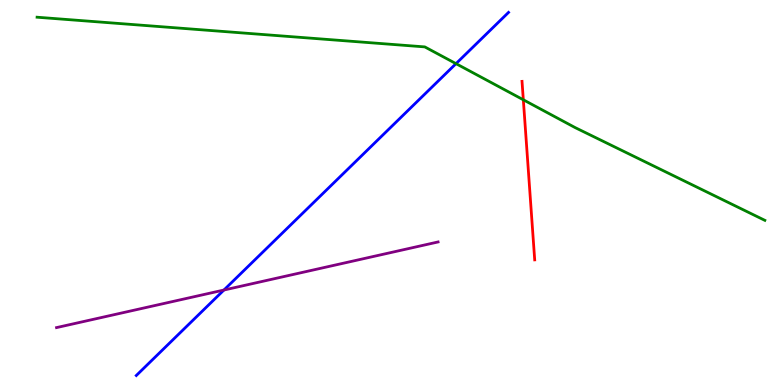[{'lines': ['blue', 'red'], 'intersections': []}, {'lines': ['green', 'red'], 'intersections': [{'x': 6.75, 'y': 7.41}]}, {'lines': ['purple', 'red'], 'intersections': []}, {'lines': ['blue', 'green'], 'intersections': [{'x': 5.88, 'y': 8.35}]}, {'lines': ['blue', 'purple'], 'intersections': [{'x': 2.89, 'y': 2.47}]}, {'lines': ['green', 'purple'], 'intersections': []}]